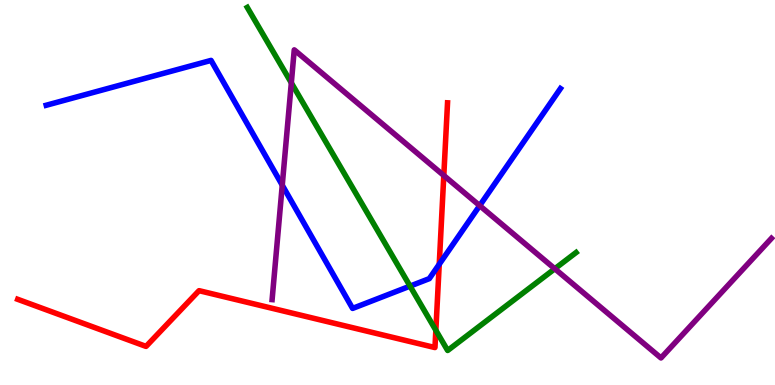[{'lines': ['blue', 'red'], 'intersections': [{'x': 5.67, 'y': 3.14}]}, {'lines': ['green', 'red'], 'intersections': [{'x': 5.62, 'y': 1.42}]}, {'lines': ['purple', 'red'], 'intersections': [{'x': 5.73, 'y': 5.44}]}, {'lines': ['blue', 'green'], 'intersections': [{'x': 5.29, 'y': 2.57}]}, {'lines': ['blue', 'purple'], 'intersections': [{'x': 3.64, 'y': 5.19}, {'x': 6.19, 'y': 4.66}]}, {'lines': ['green', 'purple'], 'intersections': [{'x': 3.76, 'y': 7.85}, {'x': 7.16, 'y': 3.02}]}]